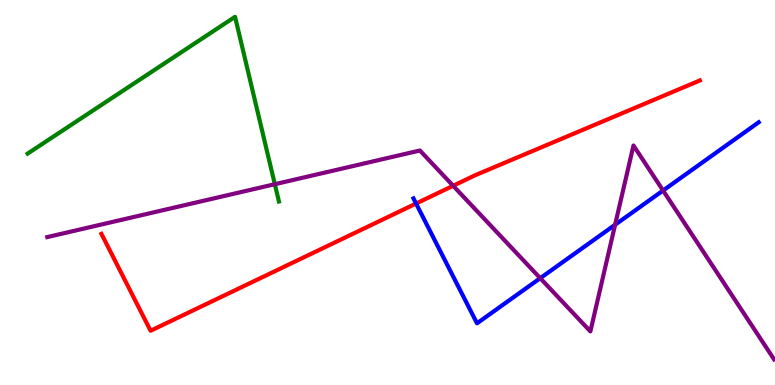[{'lines': ['blue', 'red'], 'intersections': [{'x': 5.37, 'y': 4.71}]}, {'lines': ['green', 'red'], 'intersections': []}, {'lines': ['purple', 'red'], 'intersections': [{'x': 5.85, 'y': 5.17}]}, {'lines': ['blue', 'green'], 'intersections': []}, {'lines': ['blue', 'purple'], 'intersections': [{'x': 6.97, 'y': 2.77}, {'x': 7.94, 'y': 4.16}, {'x': 8.56, 'y': 5.05}]}, {'lines': ['green', 'purple'], 'intersections': [{'x': 3.55, 'y': 5.22}]}]